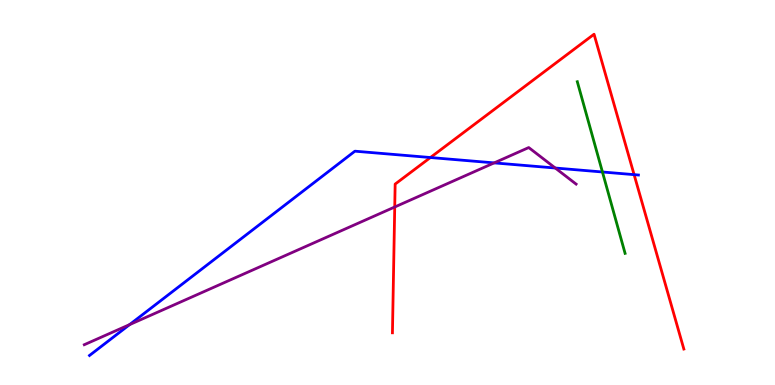[{'lines': ['blue', 'red'], 'intersections': [{'x': 5.55, 'y': 5.91}, {'x': 8.18, 'y': 5.46}]}, {'lines': ['green', 'red'], 'intersections': []}, {'lines': ['purple', 'red'], 'intersections': [{'x': 5.09, 'y': 4.62}]}, {'lines': ['blue', 'green'], 'intersections': [{'x': 7.77, 'y': 5.53}]}, {'lines': ['blue', 'purple'], 'intersections': [{'x': 1.67, 'y': 1.57}, {'x': 6.38, 'y': 5.77}, {'x': 7.16, 'y': 5.64}]}, {'lines': ['green', 'purple'], 'intersections': []}]